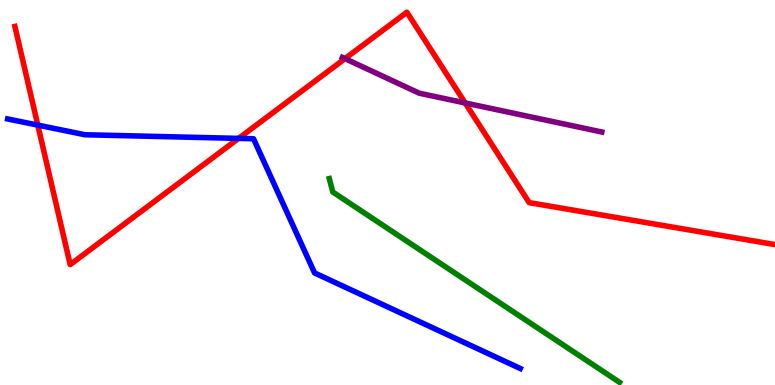[{'lines': ['blue', 'red'], 'intersections': [{'x': 0.488, 'y': 6.75}, {'x': 3.08, 'y': 6.41}]}, {'lines': ['green', 'red'], 'intersections': []}, {'lines': ['purple', 'red'], 'intersections': [{'x': 4.45, 'y': 8.48}, {'x': 6.0, 'y': 7.33}]}, {'lines': ['blue', 'green'], 'intersections': []}, {'lines': ['blue', 'purple'], 'intersections': []}, {'lines': ['green', 'purple'], 'intersections': []}]